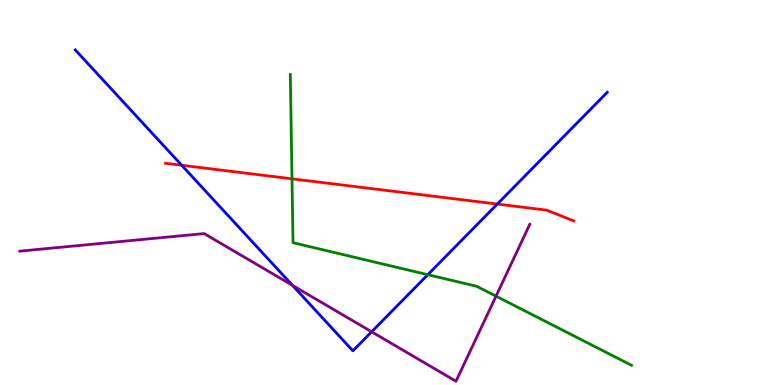[{'lines': ['blue', 'red'], 'intersections': [{'x': 2.34, 'y': 5.71}, {'x': 6.42, 'y': 4.7}]}, {'lines': ['green', 'red'], 'intersections': [{'x': 3.77, 'y': 5.36}]}, {'lines': ['purple', 'red'], 'intersections': []}, {'lines': ['blue', 'green'], 'intersections': [{'x': 5.52, 'y': 2.87}]}, {'lines': ['blue', 'purple'], 'intersections': [{'x': 3.77, 'y': 2.59}, {'x': 4.8, 'y': 1.38}]}, {'lines': ['green', 'purple'], 'intersections': [{'x': 6.4, 'y': 2.31}]}]